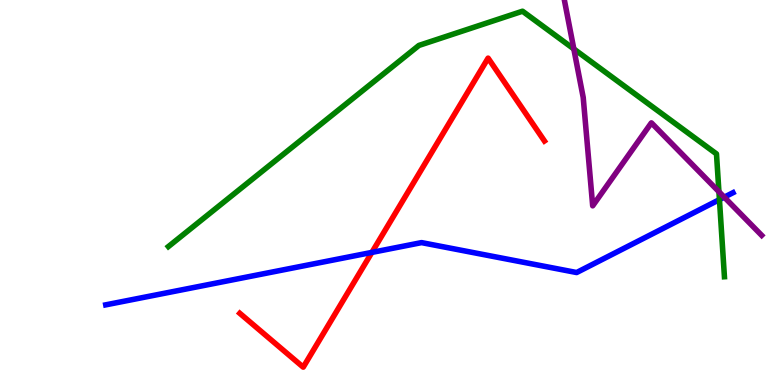[{'lines': ['blue', 'red'], 'intersections': [{'x': 4.8, 'y': 3.44}]}, {'lines': ['green', 'red'], 'intersections': []}, {'lines': ['purple', 'red'], 'intersections': []}, {'lines': ['blue', 'green'], 'intersections': [{'x': 9.28, 'y': 4.81}]}, {'lines': ['blue', 'purple'], 'intersections': [{'x': 9.35, 'y': 4.88}]}, {'lines': ['green', 'purple'], 'intersections': [{'x': 7.4, 'y': 8.73}, {'x': 9.28, 'y': 5.02}]}]